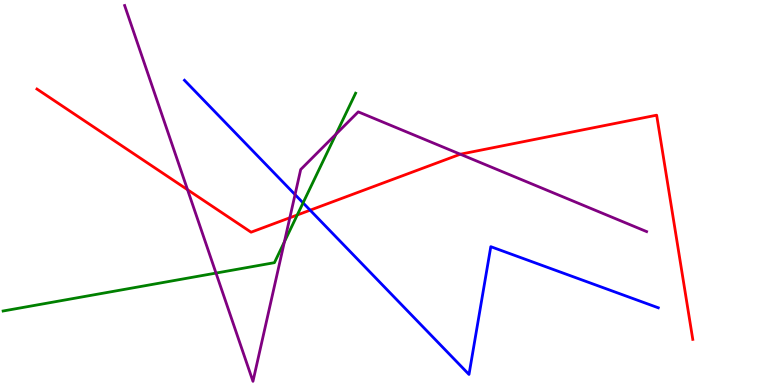[{'lines': ['blue', 'red'], 'intersections': [{'x': 4.0, 'y': 4.54}]}, {'lines': ['green', 'red'], 'intersections': [{'x': 3.84, 'y': 4.42}]}, {'lines': ['purple', 'red'], 'intersections': [{'x': 2.42, 'y': 5.07}, {'x': 3.74, 'y': 4.34}, {'x': 5.94, 'y': 5.99}]}, {'lines': ['blue', 'green'], 'intersections': [{'x': 3.91, 'y': 4.73}]}, {'lines': ['blue', 'purple'], 'intersections': [{'x': 3.81, 'y': 4.95}]}, {'lines': ['green', 'purple'], 'intersections': [{'x': 2.79, 'y': 2.91}, {'x': 3.67, 'y': 3.72}, {'x': 4.34, 'y': 6.51}]}]